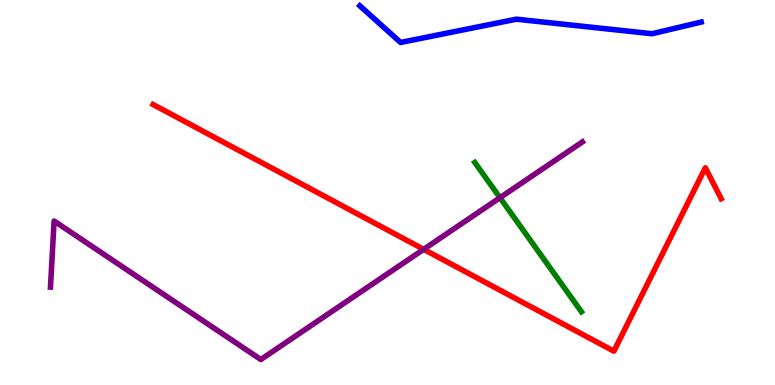[{'lines': ['blue', 'red'], 'intersections': []}, {'lines': ['green', 'red'], 'intersections': []}, {'lines': ['purple', 'red'], 'intersections': [{'x': 5.47, 'y': 3.52}]}, {'lines': ['blue', 'green'], 'intersections': []}, {'lines': ['blue', 'purple'], 'intersections': []}, {'lines': ['green', 'purple'], 'intersections': [{'x': 6.45, 'y': 4.86}]}]